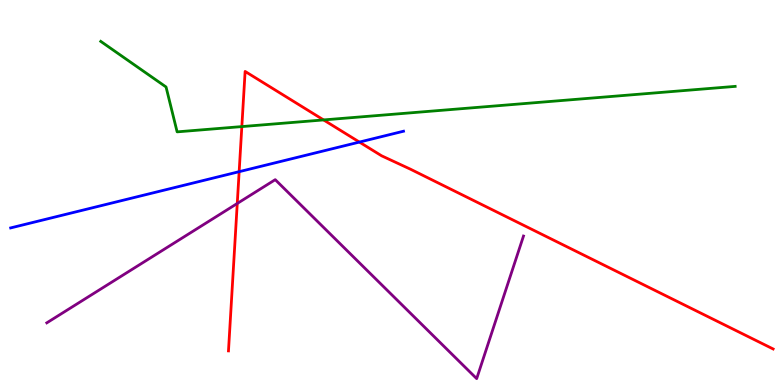[{'lines': ['blue', 'red'], 'intersections': [{'x': 3.09, 'y': 5.54}, {'x': 4.64, 'y': 6.31}]}, {'lines': ['green', 'red'], 'intersections': [{'x': 3.12, 'y': 6.71}, {'x': 4.18, 'y': 6.89}]}, {'lines': ['purple', 'red'], 'intersections': [{'x': 3.06, 'y': 4.71}]}, {'lines': ['blue', 'green'], 'intersections': []}, {'lines': ['blue', 'purple'], 'intersections': []}, {'lines': ['green', 'purple'], 'intersections': []}]